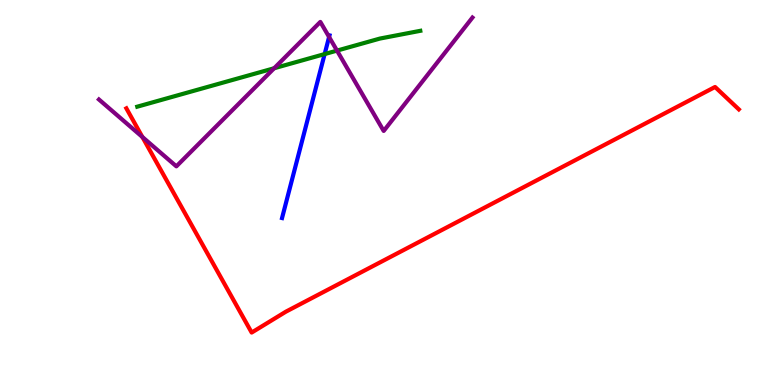[{'lines': ['blue', 'red'], 'intersections': []}, {'lines': ['green', 'red'], 'intersections': []}, {'lines': ['purple', 'red'], 'intersections': [{'x': 1.84, 'y': 6.44}]}, {'lines': ['blue', 'green'], 'intersections': [{'x': 4.19, 'y': 8.6}]}, {'lines': ['blue', 'purple'], 'intersections': [{'x': 4.25, 'y': 9.04}]}, {'lines': ['green', 'purple'], 'intersections': [{'x': 3.54, 'y': 8.23}, {'x': 4.35, 'y': 8.69}]}]